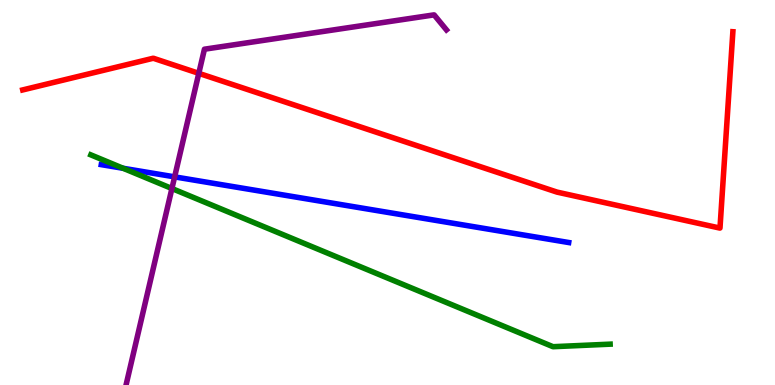[{'lines': ['blue', 'red'], 'intersections': []}, {'lines': ['green', 'red'], 'intersections': []}, {'lines': ['purple', 'red'], 'intersections': [{'x': 2.57, 'y': 8.1}]}, {'lines': ['blue', 'green'], 'intersections': [{'x': 1.59, 'y': 5.63}]}, {'lines': ['blue', 'purple'], 'intersections': [{'x': 2.25, 'y': 5.41}]}, {'lines': ['green', 'purple'], 'intersections': [{'x': 2.22, 'y': 5.1}]}]